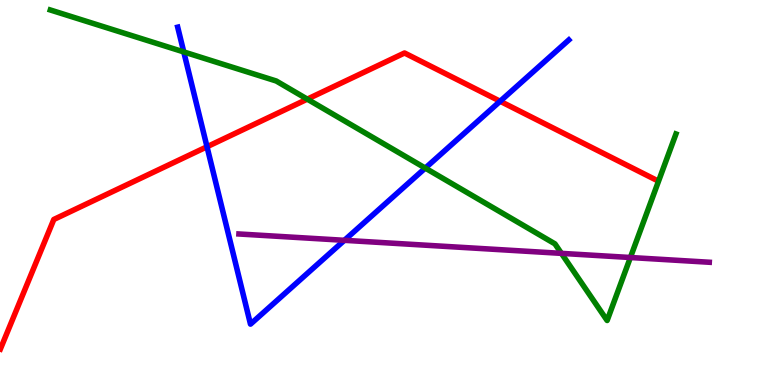[{'lines': ['blue', 'red'], 'intersections': [{'x': 2.67, 'y': 6.19}, {'x': 6.45, 'y': 7.37}]}, {'lines': ['green', 'red'], 'intersections': [{'x': 3.97, 'y': 7.42}]}, {'lines': ['purple', 'red'], 'intersections': []}, {'lines': ['blue', 'green'], 'intersections': [{'x': 2.37, 'y': 8.65}, {'x': 5.49, 'y': 5.63}]}, {'lines': ['blue', 'purple'], 'intersections': [{'x': 4.44, 'y': 3.76}]}, {'lines': ['green', 'purple'], 'intersections': [{'x': 7.24, 'y': 3.42}, {'x': 8.13, 'y': 3.31}]}]